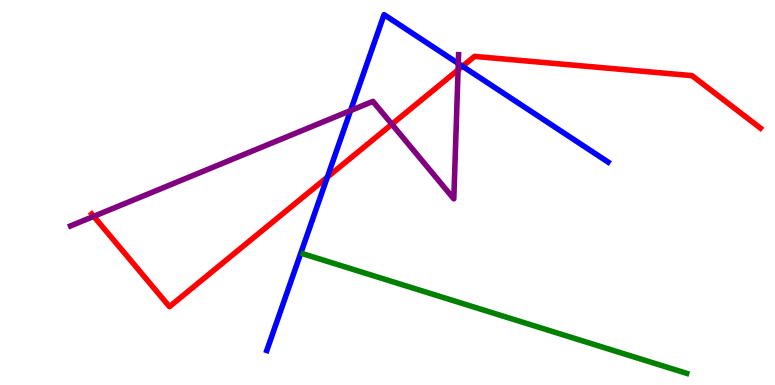[{'lines': ['blue', 'red'], 'intersections': [{'x': 4.22, 'y': 5.4}, {'x': 5.97, 'y': 8.28}]}, {'lines': ['green', 'red'], 'intersections': []}, {'lines': ['purple', 'red'], 'intersections': [{'x': 1.21, 'y': 4.38}, {'x': 5.06, 'y': 6.77}, {'x': 5.91, 'y': 8.18}]}, {'lines': ['blue', 'green'], 'intersections': []}, {'lines': ['blue', 'purple'], 'intersections': [{'x': 4.52, 'y': 7.13}, {'x': 5.91, 'y': 8.35}]}, {'lines': ['green', 'purple'], 'intersections': []}]